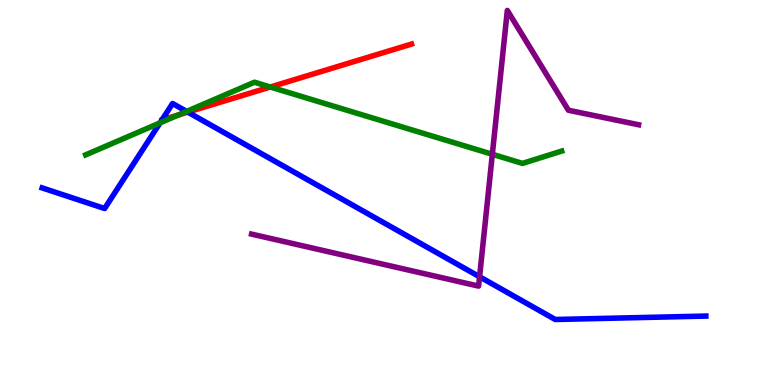[{'lines': ['blue', 'red'], 'intersections': [{'x': 2.42, 'y': 7.09}]}, {'lines': ['green', 'red'], 'intersections': [{'x': 2.3, 'y': 7.01}, {'x': 3.49, 'y': 7.74}]}, {'lines': ['purple', 'red'], 'intersections': []}, {'lines': ['blue', 'green'], 'intersections': [{'x': 2.07, 'y': 6.81}, {'x': 2.41, 'y': 7.11}]}, {'lines': ['blue', 'purple'], 'intersections': [{'x': 6.19, 'y': 2.81}]}, {'lines': ['green', 'purple'], 'intersections': [{'x': 6.35, 'y': 5.99}]}]